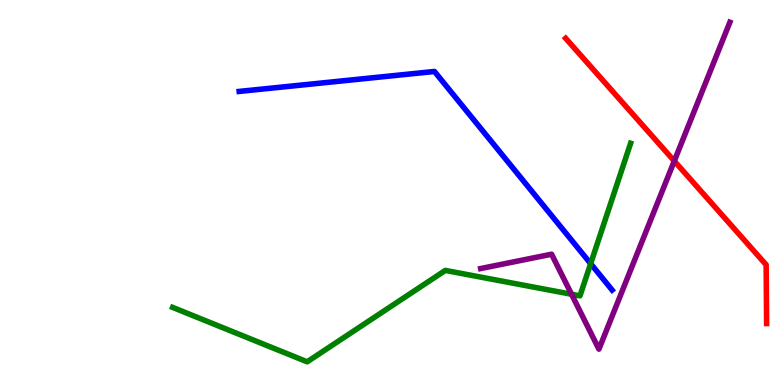[{'lines': ['blue', 'red'], 'intersections': []}, {'lines': ['green', 'red'], 'intersections': []}, {'lines': ['purple', 'red'], 'intersections': [{'x': 8.7, 'y': 5.82}]}, {'lines': ['blue', 'green'], 'intersections': [{'x': 7.62, 'y': 3.15}]}, {'lines': ['blue', 'purple'], 'intersections': []}, {'lines': ['green', 'purple'], 'intersections': [{'x': 7.37, 'y': 2.36}]}]